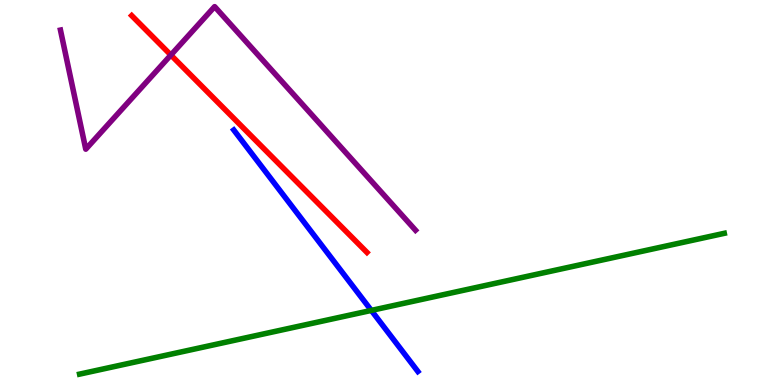[{'lines': ['blue', 'red'], 'intersections': []}, {'lines': ['green', 'red'], 'intersections': []}, {'lines': ['purple', 'red'], 'intersections': [{'x': 2.2, 'y': 8.57}]}, {'lines': ['blue', 'green'], 'intersections': [{'x': 4.79, 'y': 1.94}]}, {'lines': ['blue', 'purple'], 'intersections': []}, {'lines': ['green', 'purple'], 'intersections': []}]